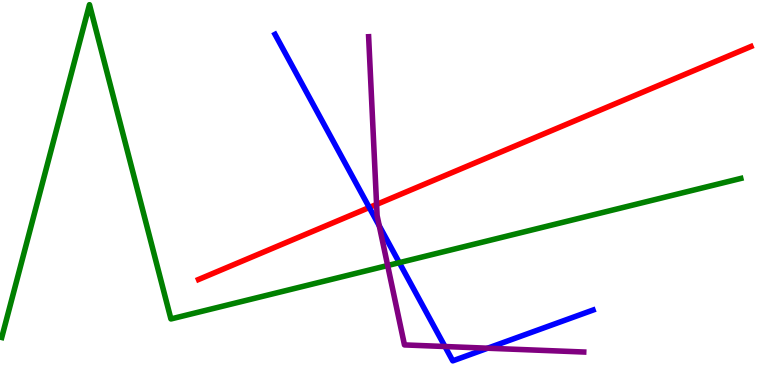[{'lines': ['blue', 'red'], 'intersections': [{'x': 4.76, 'y': 4.61}]}, {'lines': ['green', 'red'], 'intersections': []}, {'lines': ['purple', 'red'], 'intersections': [{'x': 4.86, 'y': 4.69}]}, {'lines': ['blue', 'green'], 'intersections': [{'x': 5.15, 'y': 3.18}]}, {'lines': ['blue', 'purple'], 'intersections': [{'x': 4.89, 'y': 4.13}, {'x': 5.74, 'y': 0.999}, {'x': 6.29, 'y': 0.956}]}, {'lines': ['green', 'purple'], 'intersections': [{'x': 5.0, 'y': 3.1}]}]